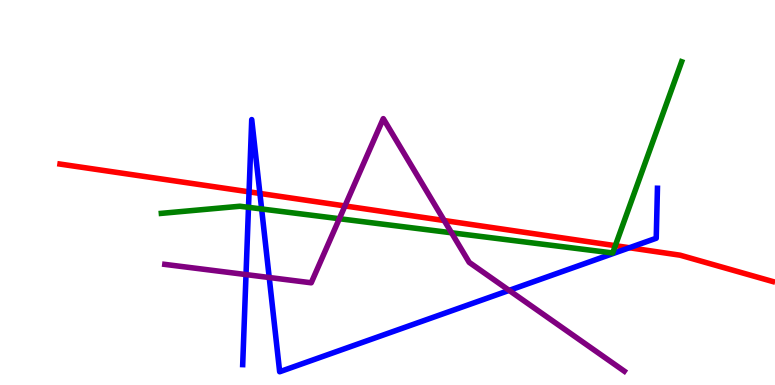[{'lines': ['blue', 'red'], 'intersections': [{'x': 3.21, 'y': 5.02}, {'x': 3.35, 'y': 4.98}, {'x': 8.12, 'y': 3.57}]}, {'lines': ['green', 'red'], 'intersections': [{'x': 7.94, 'y': 3.62}]}, {'lines': ['purple', 'red'], 'intersections': [{'x': 4.45, 'y': 4.65}, {'x': 5.73, 'y': 4.27}]}, {'lines': ['blue', 'green'], 'intersections': [{'x': 3.21, 'y': 4.61}, {'x': 3.38, 'y': 4.57}]}, {'lines': ['blue', 'purple'], 'intersections': [{'x': 3.17, 'y': 2.87}, {'x': 3.47, 'y': 2.79}, {'x': 6.57, 'y': 2.46}]}, {'lines': ['green', 'purple'], 'intersections': [{'x': 4.38, 'y': 4.32}, {'x': 5.83, 'y': 3.95}]}]